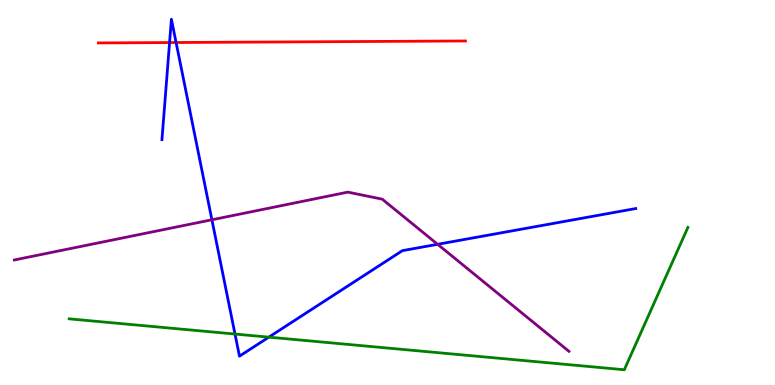[{'lines': ['blue', 'red'], 'intersections': [{'x': 2.19, 'y': 8.89}, {'x': 2.27, 'y': 8.9}]}, {'lines': ['green', 'red'], 'intersections': []}, {'lines': ['purple', 'red'], 'intersections': []}, {'lines': ['blue', 'green'], 'intersections': [{'x': 3.03, 'y': 1.32}, {'x': 3.47, 'y': 1.24}]}, {'lines': ['blue', 'purple'], 'intersections': [{'x': 2.73, 'y': 4.29}, {'x': 5.65, 'y': 3.65}]}, {'lines': ['green', 'purple'], 'intersections': []}]